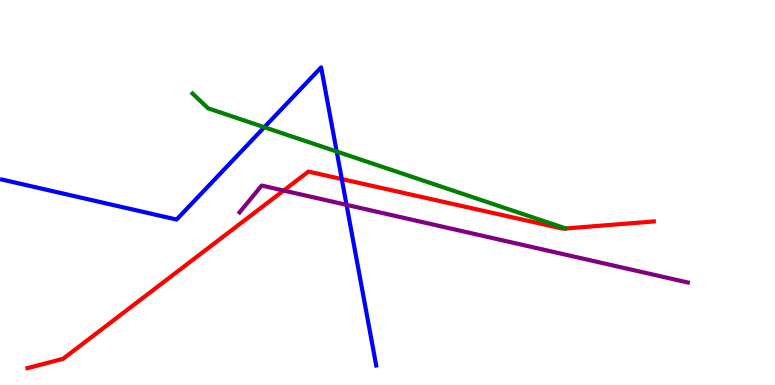[{'lines': ['blue', 'red'], 'intersections': [{'x': 4.41, 'y': 5.35}]}, {'lines': ['green', 'red'], 'intersections': []}, {'lines': ['purple', 'red'], 'intersections': [{'x': 3.66, 'y': 5.05}]}, {'lines': ['blue', 'green'], 'intersections': [{'x': 3.41, 'y': 6.7}, {'x': 4.34, 'y': 6.06}]}, {'lines': ['blue', 'purple'], 'intersections': [{'x': 4.47, 'y': 4.68}]}, {'lines': ['green', 'purple'], 'intersections': []}]